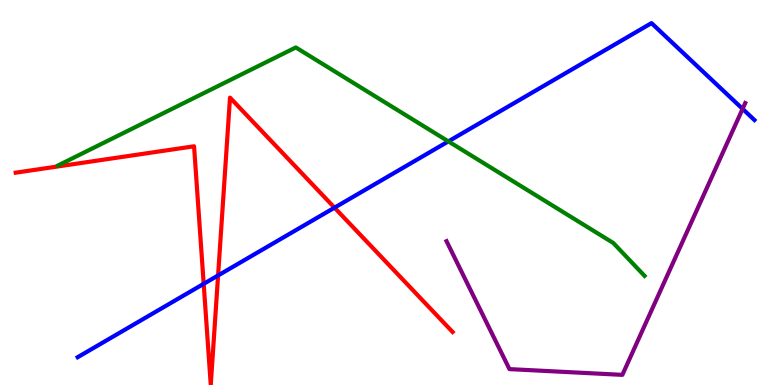[{'lines': ['blue', 'red'], 'intersections': [{'x': 2.63, 'y': 2.63}, {'x': 2.81, 'y': 2.85}, {'x': 4.32, 'y': 4.61}]}, {'lines': ['green', 'red'], 'intersections': []}, {'lines': ['purple', 'red'], 'intersections': []}, {'lines': ['blue', 'green'], 'intersections': [{'x': 5.79, 'y': 6.33}]}, {'lines': ['blue', 'purple'], 'intersections': [{'x': 9.58, 'y': 7.17}]}, {'lines': ['green', 'purple'], 'intersections': []}]